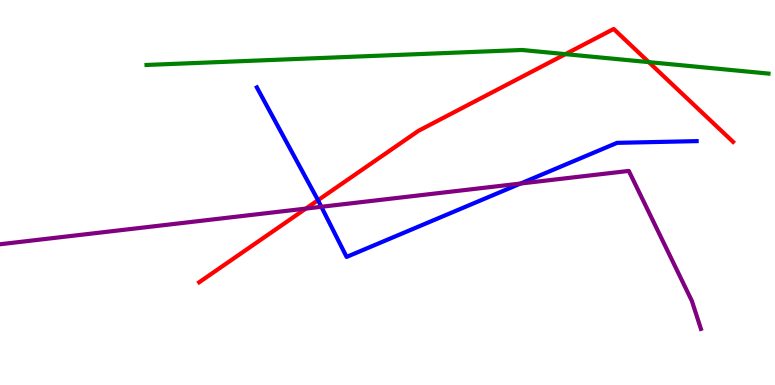[{'lines': ['blue', 'red'], 'intersections': [{'x': 4.1, 'y': 4.8}]}, {'lines': ['green', 'red'], 'intersections': [{'x': 7.3, 'y': 8.59}, {'x': 8.37, 'y': 8.39}]}, {'lines': ['purple', 'red'], 'intersections': [{'x': 3.95, 'y': 4.58}]}, {'lines': ['blue', 'green'], 'intersections': []}, {'lines': ['blue', 'purple'], 'intersections': [{'x': 4.15, 'y': 4.63}, {'x': 6.72, 'y': 5.23}]}, {'lines': ['green', 'purple'], 'intersections': []}]